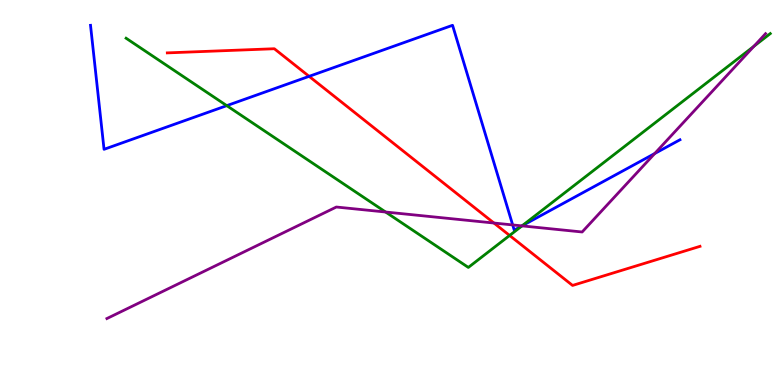[{'lines': ['blue', 'red'], 'intersections': [{'x': 3.99, 'y': 8.02}]}, {'lines': ['green', 'red'], 'intersections': [{'x': 6.58, 'y': 3.88}]}, {'lines': ['purple', 'red'], 'intersections': [{'x': 6.37, 'y': 4.21}]}, {'lines': ['blue', 'green'], 'intersections': [{'x': 2.93, 'y': 7.26}, {'x': 6.74, 'y': 4.14}]}, {'lines': ['blue', 'purple'], 'intersections': [{'x': 6.62, 'y': 4.16}, {'x': 6.73, 'y': 4.13}, {'x': 8.45, 'y': 6.01}]}, {'lines': ['green', 'purple'], 'intersections': [{'x': 4.98, 'y': 4.49}, {'x': 6.74, 'y': 4.13}, {'x': 9.73, 'y': 8.8}]}]